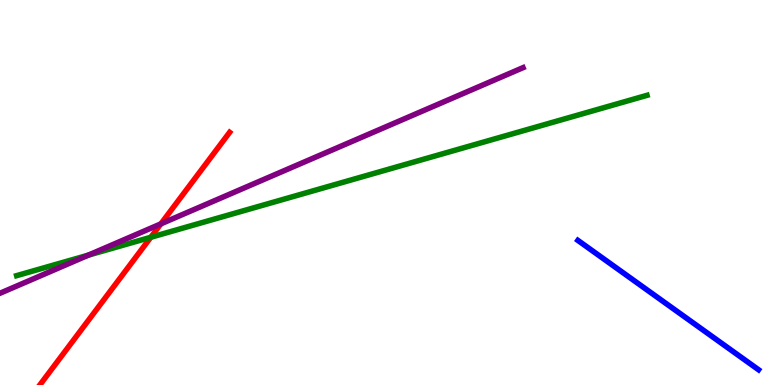[{'lines': ['blue', 'red'], 'intersections': []}, {'lines': ['green', 'red'], 'intersections': [{'x': 1.95, 'y': 3.84}]}, {'lines': ['purple', 'red'], 'intersections': [{'x': 2.08, 'y': 4.19}]}, {'lines': ['blue', 'green'], 'intersections': []}, {'lines': ['blue', 'purple'], 'intersections': []}, {'lines': ['green', 'purple'], 'intersections': [{'x': 1.14, 'y': 3.37}]}]